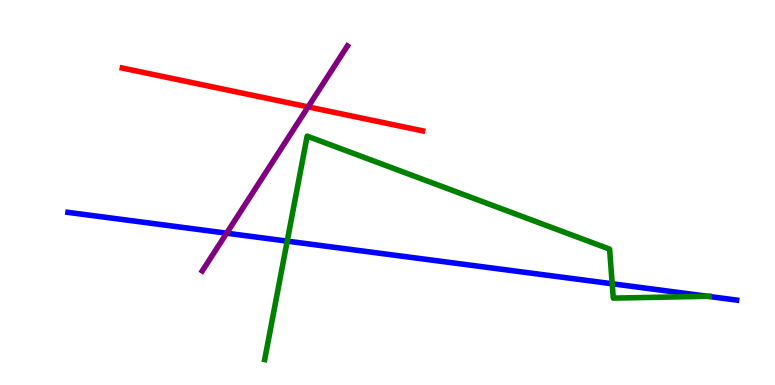[{'lines': ['blue', 'red'], 'intersections': []}, {'lines': ['green', 'red'], 'intersections': []}, {'lines': ['purple', 'red'], 'intersections': [{'x': 3.98, 'y': 7.22}]}, {'lines': ['blue', 'green'], 'intersections': [{'x': 3.71, 'y': 3.74}, {'x': 7.9, 'y': 2.63}, {'x': 9.13, 'y': 2.3}]}, {'lines': ['blue', 'purple'], 'intersections': [{'x': 2.92, 'y': 3.94}]}, {'lines': ['green', 'purple'], 'intersections': []}]